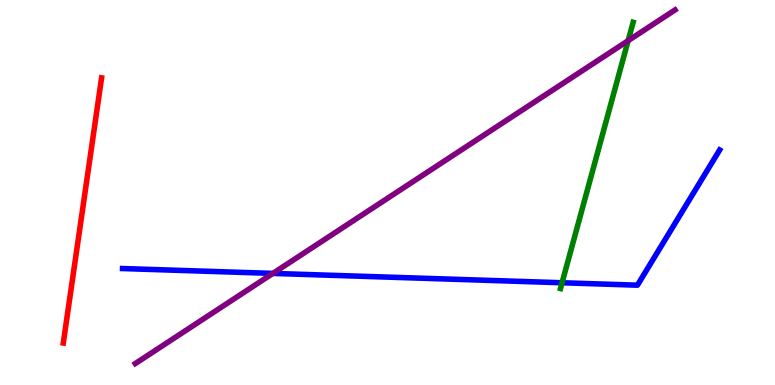[{'lines': ['blue', 'red'], 'intersections': []}, {'lines': ['green', 'red'], 'intersections': []}, {'lines': ['purple', 'red'], 'intersections': []}, {'lines': ['blue', 'green'], 'intersections': [{'x': 7.25, 'y': 2.66}]}, {'lines': ['blue', 'purple'], 'intersections': [{'x': 3.52, 'y': 2.9}]}, {'lines': ['green', 'purple'], 'intersections': [{'x': 8.1, 'y': 8.94}]}]